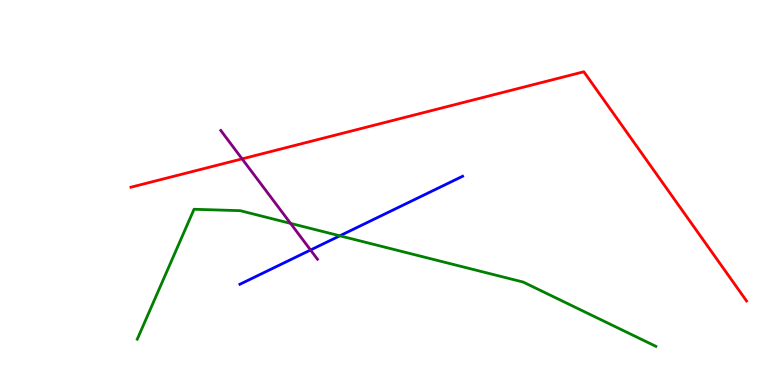[{'lines': ['blue', 'red'], 'intersections': []}, {'lines': ['green', 'red'], 'intersections': []}, {'lines': ['purple', 'red'], 'intersections': [{'x': 3.12, 'y': 5.87}]}, {'lines': ['blue', 'green'], 'intersections': [{'x': 4.38, 'y': 3.88}]}, {'lines': ['blue', 'purple'], 'intersections': [{'x': 4.01, 'y': 3.51}]}, {'lines': ['green', 'purple'], 'intersections': [{'x': 3.75, 'y': 4.2}]}]